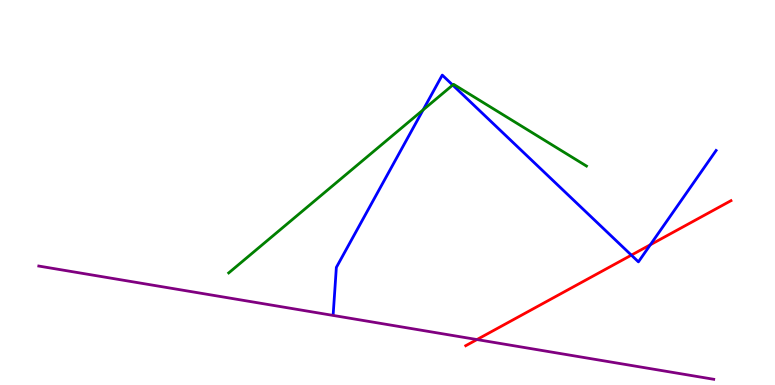[{'lines': ['blue', 'red'], 'intersections': [{'x': 8.15, 'y': 3.37}, {'x': 8.39, 'y': 3.64}]}, {'lines': ['green', 'red'], 'intersections': []}, {'lines': ['purple', 'red'], 'intersections': [{'x': 6.15, 'y': 1.18}]}, {'lines': ['blue', 'green'], 'intersections': [{'x': 5.46, 'y': 7.15}, {'x': 5.84, 'y': 7.79}]}, {'lines': ['blue', 'purple'], 'intersections': []}, {'lines': ['green', 'purple'], 'intersections': []}]